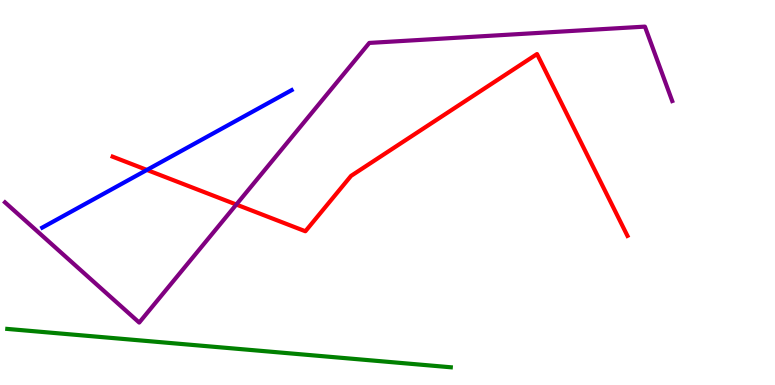[{'lines': ['blue', 'red'], 'intersections': [{'x': 1.9, 'y': 5.59}]}, {'lines': ['green', 'red'], 'intersections': []}, {'lines': ['purple', 'red'], 'intersections': [{'x': 3.05, 'y': 4.69}]}, {'lines': ['blue', 'green'], 'intersections': []}, {'lines': ['blue', 'purple'], 'intersections': []}, {'lines': ['green', 'purple'], 'intersections': []}]